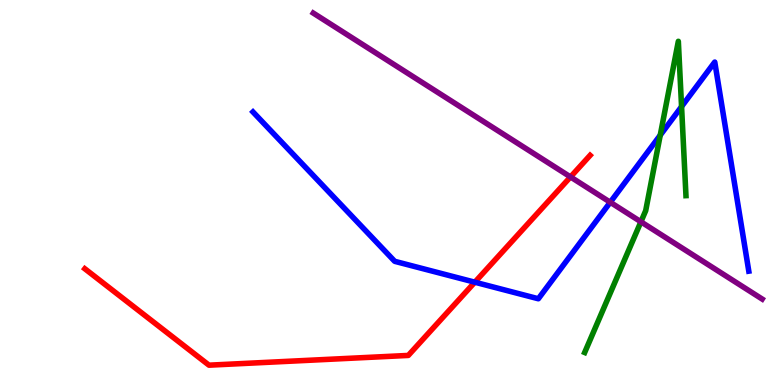[{'lines': ['blue', 'red'], 'intersections': [{'x': 6.13, 'y': 2.67}]}, {'lines': ['green', 'red'], 'intersections': []}, {'lines': ['purple', 'red'], 'intersections': [{'x': 7.36, 'y': 5.4}]}, {'lines': ['blue', 'green'], 'intersections': [{'x': 8.52, 'y': 6.49}, {'x': 8.79, 'y': 7.23}]}, {'lines': ['blue', 'purple'], 'intersections': [{'x': 7.87, 'y': 4.75}]}, {'lines': ['green', 'purple'], 'intersections': [{'x': 8.27, 'y': 4.24}]}]